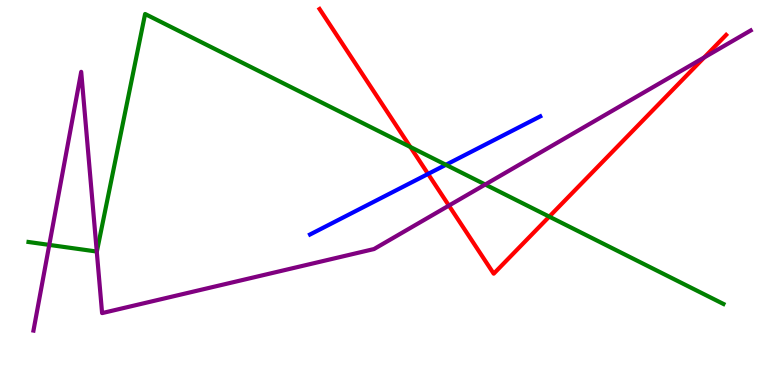[{'lines': ['blue', 'red'], 'intersections': [{'x': 5.52, 'y': 5.48}]}, {'lines': ['green', 'red'], 'intersections': [{'x': 5.29, 'y': 6.18}, {'x': 7.09, 'y': 4.37}]}, {'lines': ['purple', 'red'], 'intersections': [{'x': 5.79, 'y': 4.66}, {'x': 9.09, 'y': 8.51}]}, {'lines': ['blue', 'green'], 'intersections': [{'x': 5.75, 'y': 5.72}]}, {'lines': ['blue', 'purple'], 'intersections': []}, {'lines': ['green', 'purple'], 'intersections': [{'x': 0.636, 'y': 3.64}, {'x': 1.25, 'y': 3.47}, {'x': 6.26, 'y': 5.21}]}]